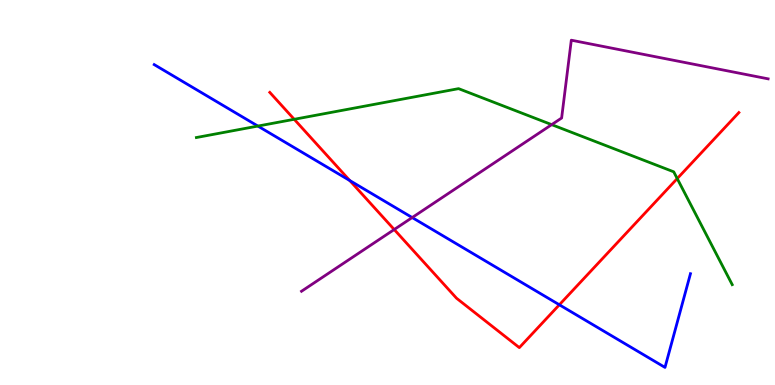[{'lines': ['blue', 'red'], 'intersections': [{'x': 4.51, 'y': 5.31}, {'x': 7.22, 'y': 2.08}]}, {'lines': ['green', 'red'], 'intersections': [{'x': 3.8, 'y': 6.9}, {'x': 8.74, 'y': 5.36}]}, {'lines': ['purple', 'red'], 'intersections': [{'x': 5.09, 'y': 4.04}]}, {'lines': ['blue', 'green'], 'intersections': [{'x': 3.33, 'y': 6.73}]}, {'lines': ['blue', 'purple'], 'intersections': [{'x': 5.32, 'y': 4.35}]}, {'lines': ['green', 'purple'], 'intersections': [{'x': 7.12, 'y': 6.76}]}]